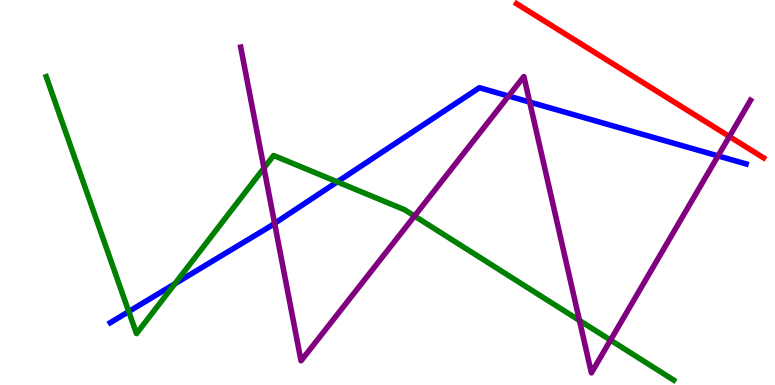[{'lines': ['blue', 'red'], 'intersections': []}, {'lines': ['green', 'red'], 'intersections': []}, {'lines': ['purple', 'red'], 'intersections': [{'x': 9.41, 'y': 6.45}]}, {'lines': ['blue', 'green'], 'intersections': [{'x': 1.66, 'y': 1.91}, {'x': 2.26, 'y': 2.63}, {'x': 4.35, 'y': 5.28}]}, {'lines': ['blue', 'purple'], 'intersections': [{'x': 3.54, 'y': 4.2}, {'x': 6.56, 'y': 7.51}, {'x': 6.83, 'y': 7.35}, {'x': 9.27, 'y': 5.95}]}, {'lines': ['green', 'purple'], 'intersections': [{'x': 3.41, 'y': 5.64}, {'x': 5.35, 'y': 4.39}, {'x': 7.48, 'y': 1.68}, {'x': 7.88, 'y': 1.17}]}]